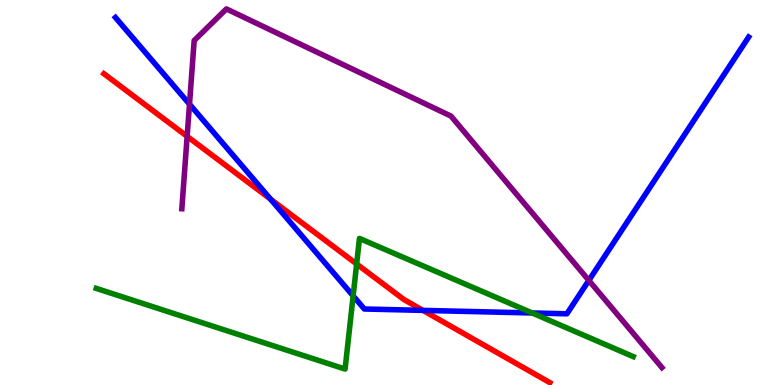[{'lines': ['blue', 'red'], 'intersections': [{'x': 3.49, 'y': 4.83}, {'x': 5.46, 'y': 1.94}]}, {'lines': ['green', 'red'], 'intersections': [{'x': 4.6, 'y': 3.14}]}, {'lines': ['purple', 'red'], 'intersections': [{'x': 2.41, 'y': 6.46}]}, {'lines': ['blue', 'green'], 'intersections': [{'x': 4.56, 'y': 2.31}, {'x': 6.87, 'y': 1.87}]}, {'lines': ['blue', 'purple'], 'intersections': [{'x': 2.45, 'y': 7.29}, {'x': 7.6, 'y': 2.72}]}, {'lines': ['green', 'purple'], 'intersections': []}]